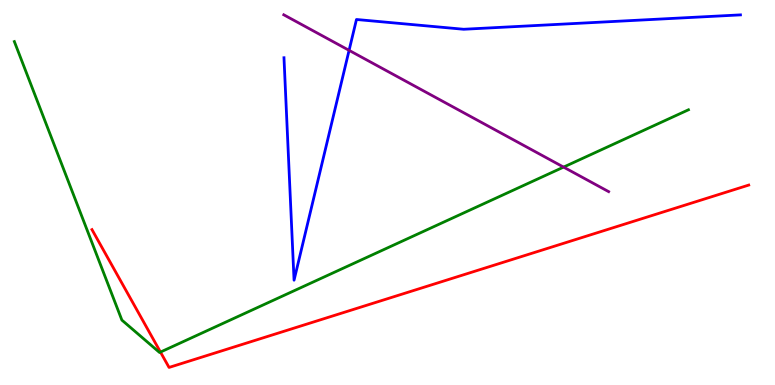[{'lines': ['blue', 'red'], 'intersections': []}, {'lines': ['green', 'red'], 'intersections': [{'x': 2.07, 'y': 0.855}]}, {'lines': ['purple', 'red'], 'intersections': []}, {'lines': ['blue', 'green'], 'intersections': []}, {'lines': ['blue', 'purple'], 'intersections': [{'x': 4.5, 'y': 8.69}]}, {'lines': ['green', 'purple'], 'intersections': [{'x': 7.27, 'y': 5.66}]}]